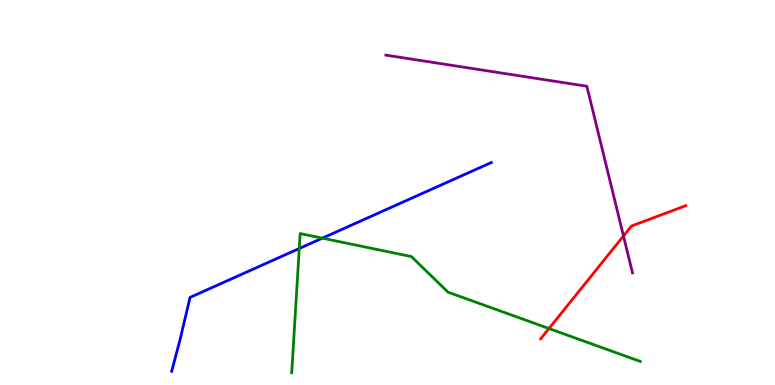[{'lines': ['blue', 'red'], 'intersections': []}, {'lines': ['green', 'red'], 'intersections': [{'x': 7.08, 'y': 1.47}]}, {'lines': ['purple', 'red'], 'intersections': [{'x': 8.04, 'y': 3.87}]}, {'lines': ['blue', 'green'], 'intersections': [{'x': 3.86, 'y': 3.55}, {'x': 4.16, 'y': 3.81}]}, {'lines': ['blue', 'purple'], 'intersections': []}, {'lines': ['green', 'purple'], 'intersections': []}]